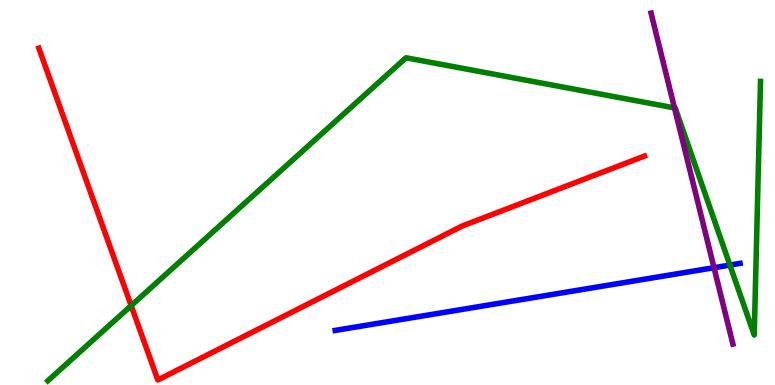[{'lines': ['blue', 'red'], 'intersections': []}, {'lines': ['green', 'red'], 'intersections': [{'x': 1.69, 'y': 2.06}]}, {'lines': ['purple', 'red'], 'intersections': []}, {'lines': ['blue', 'green'], 'intersections': [{'x': 9.42, 'y': 3.12}]}, {'lines': ['blue', 'purple'], 'intersections': [{'x': 9.21, 'y': 3.05}]}, {'lines': ['green', 'purple'], 'intersections': [{'x': 8.7, 'y': 7.2}]}]